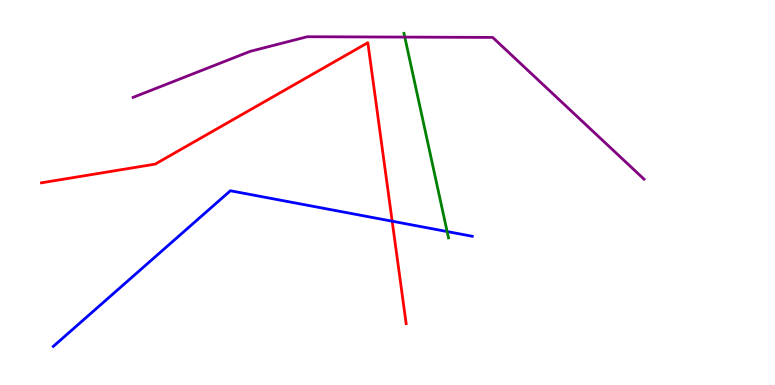[{'lines': ['blue', 'red'], 'intersections': [{'x': 5.06, 'y': 4.25}]}, {'lines': ['green', 'red'], 'intersections': []}, {'lines': ['purple', 'red'], 'intersections': []}, {'lines': ['blue', 'green'], 'intersections': [{'x': 5.77, 'y': 3.99}]}, {'lines': ['blue', 'purple'], 'intersections': []}, {'lines': ['green', 'purple'], 'intersections': [{'x': 5.22, 'y': 9.04}]}]